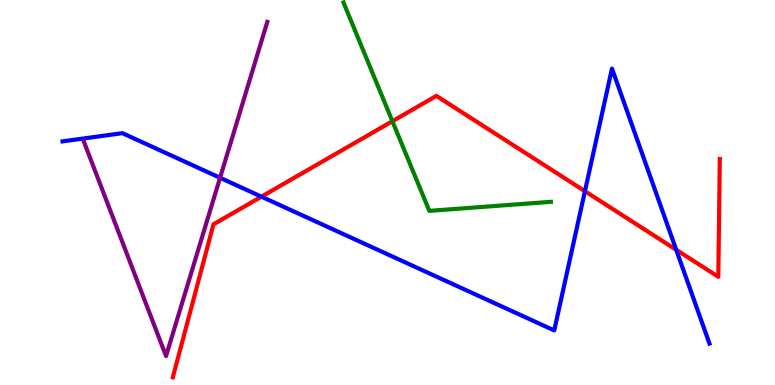[{'lines': ['blue', 'red'], 'intersections': [{'x': 3.37, 'y': 4.89}, {'x': 7.55, 'y': 5.03}, {'x': 8.73, 'y': 3.51}]}, {'lines': ['green', 'red'], 'intersections': [{'x': 5.06, 'y': 6.85}]}, {'lines': ['purple', 'red'], 'intersections': []}, {'lines': ['blue', 'green'], 'intersections': []}, {'lines': ['blue', 'purple'], 'intersections': [{'x': 2.84, 'y': 5.38}]}, {'lines': ['green', 'purple'], 'intersections': []}]